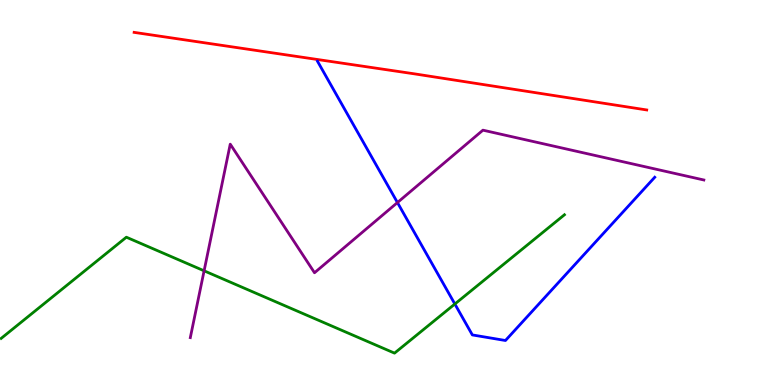[{'lines': ['blue', 'red'], 'intersections': []}, {'lines': ['green', 'red'], 'intersections': []}, {'lines': ['purple', 'red'], 'intersections': []}, {'lines': ['blue', 'green'], 'intersections': [{'x': 5.87, 'y': 2.1}]}, {'lines': ['blue', 'purple'], 'intersections': [{'x': 5.13, 'y': 4.74}]}, {'lines': ['green', 'purple'], 'intersections': [{'x': 2.63, 'y': 2.97}]}]